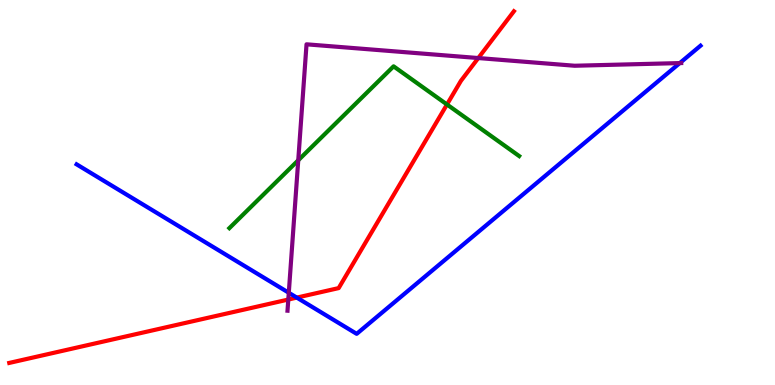[{'lines': ['blue', 'red'], 'intersections': [{'x': 3.83, 'y': 2.27}]}, {'lines': ['green', 'red'], 'intersections': [{'x': 5.77, 'y': 7.29}]}, {'lines': ['purple', 'red'], 'intersections': [{'x': 3.72, 'y': 2.22}, {'x': 6.17, 'y': 8.49}]}, {'lines': ['blue', 'green'], 'intersections': []}, {'lines': ['blue', 'purple'], 'intersections': [{'x': 3.73, 'y': 2.4}, {'x': 8.77, 'y': 8.36}]}, {'lines': ['green', 'purple'], 'intersections': [{'x': 3.85, 'y': 5.84}]}]